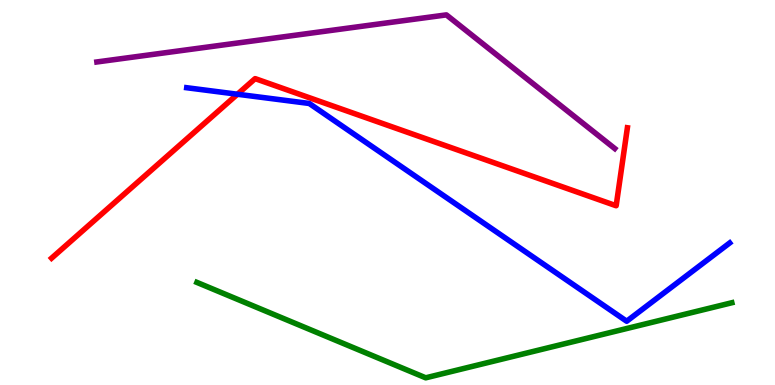[{'lines': ['blue', 'red'], 'intersections': [{'x': 3.06, 'y': 7.55}]}, {'lines': ['green', 'red'], 'intersections': []}, {'lines': ['purple', 'red'], 'intersections': []}, {'lines': ['blue', 'green'], 'intersections': []}, {'lines': ['blue', 'purple'], 'intersections': []}, {'lines': ['green', 'purple'], 'intersections': []}]